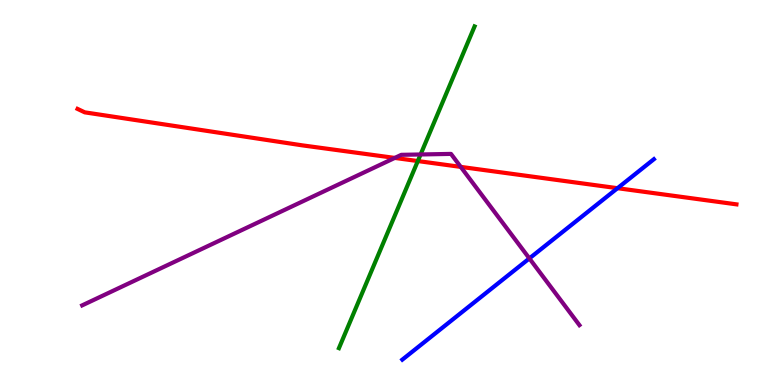[{'lines': ['blue', 'red'], 'intersections': [{'x': 7.97, 'y': 5.11}]}, {'lines': ['green', 'red'], 'intersections': [{'x': 5.39, 'y': 5.82}]}, {'lines': ['purple', 'red'], 'intersections': [{'x': 5.09, 'y': 5.9}, {'x': 5.94, 'y': 5.67}]}, {'lines': ['blue', 'green'], 'intersections': []}, {'lines': ['blue', 'purple'], 'intersections': [{'x': 6.83, 'y': 3.29}]}, {'lines': ['green', 'purple'], 'intersections': [{'x': 5.43, 'y': 5.99}]}]